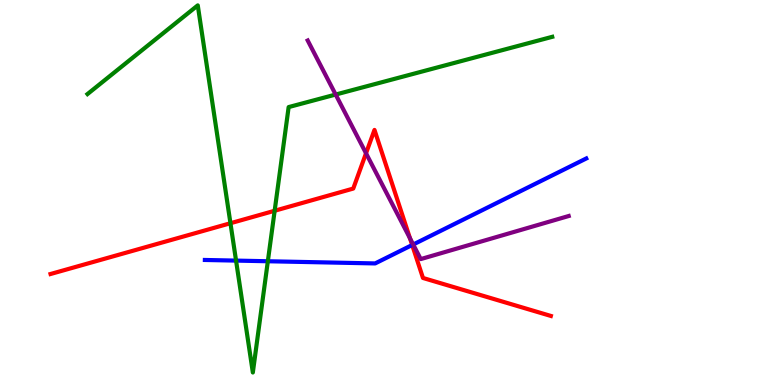[{'lines': ['blue', 'red'], 'intersections': [{'x': 5.32, 'y': 3.64}]}, {'lines': ['green', 'red'], 'intersections': [{'x': 2.97, 'y': 4.2}, {'x': 3.54, 'y': 4.53}]}, {'lines': ['purple', 'red'], 'intersections': [{'x': 4.72, 'y': 6.02}, {'x': 5.29, 'y': 3.81}]}, {'lines': ['blue', 'green'], 'intersections': [{'x': 3.05, 'y': 3.23}, {'x': 3.46, 'y': 3.21}]}, {'lines': ['blue', 'purple'], 'intersections': [{'x': 5.33, 'y': 3.65}]}, {'lines': ['green', 'purple'], 'intersections': [{'x': 4.33, 'y': 7.54}]}]